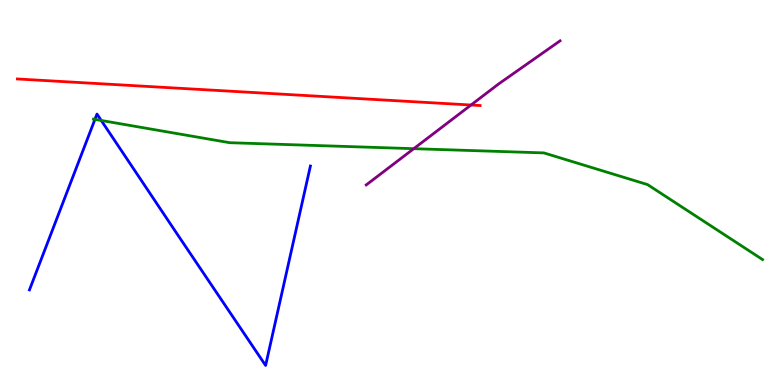[{'lines': ['blue', 'red'], 'intersections': []}, {'lines': ['green', 'red'], 'intersections': []}, {'lines': ['purple', 'red'], 'intersections': [{'x': 6.08, 'y': 7.27}]}, {'lines': ['blue', 'green'], 'intersections': [{'x': 1.22, 'y': 6.9}, {'x': 1.31, 'y': 6.87}]}, {'lines': ['blue', 'purple'], 'intersections': []}, {'lines': ['green', 'purple'], 'intersections': [{'x': 5.34, 'y': 6.14}]}]